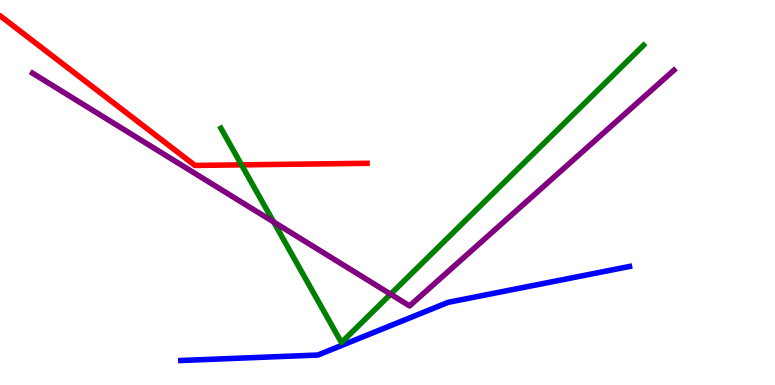[{'lines': ['blue', 'red'], 'intersections': []}, {'lines': ['green', 'red'], 'intersections': [{'x': 3.12, 'y': 5.72}]}, {'lines': ['purple', 'red'], 'intersections': []}, {'lines': ['blue', 'green'], 'intersections': []}, {'lines': ['blue', 'purple'], 'intersections': []}, {'lines': ['green', 'purple'], 'intersections': [{'x': 3.53, 'y': 4.23}, {'x': 5.04, 'y': 2.36}]}]